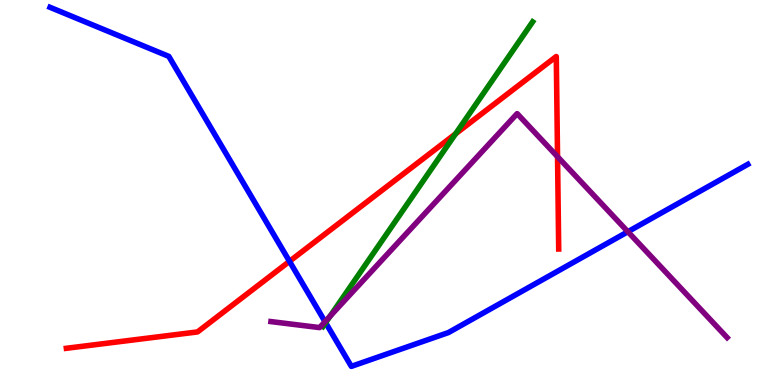[{'lines': ['blue', 'red'], 'intersections': [{'x': 3.74, 'y': 3.21}]}, {'lines': ['green', 'red'], 'intersections': [{'x': 5.88, 'y': 6.52}]}, {'lines': ['purple', 'red'], 'intersections': [{'x': 7.19, 'y': 5.93}]}, {'lines': ['blue', 'green'], 'intersections': [{'x': 4.2, 'y': 1.62}]}, {'lines': ['blue', 'purple'], 'intersections': [{'x': 4.19, 'y': 1.64}, {'x': 8.1, 'y': 3.98}]}, {'lines': ['green', 'purple'], 'intersections': [{'x': 4.26, 'y': 1.78}]}]